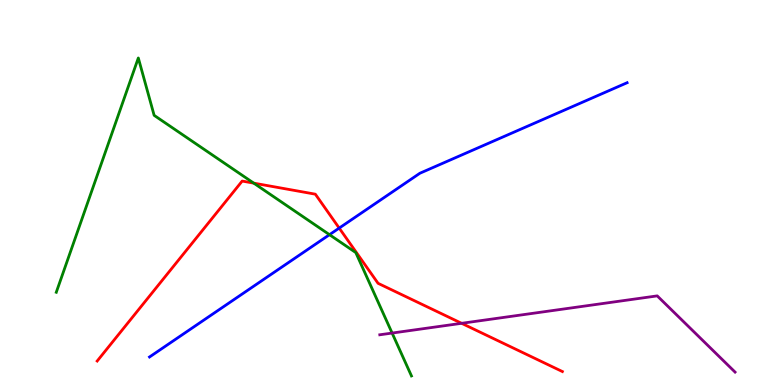[{'lines': ['blue', 'red'], 'intersections': [{'x': 4.38, 'y': 4.08}]}, {'lines': ['green', 'red'], 'intersections': [{'x': 3.27, 'y': 5.24}]}, {'lines': ['purple', 'red'], 'intersections': [{'x': 5.96, 'y': 1.6}]}, {'lines': ['blue', 'green'], 'intersections': [{'x': 4.25, 'y': 3.9}]}, {'lines': ['blue', 'purple'], 'intersections': []}, {'lines': ['green', 'purple'], 'intersections': [{'x': 5.06, 'y': 1.35}]}]